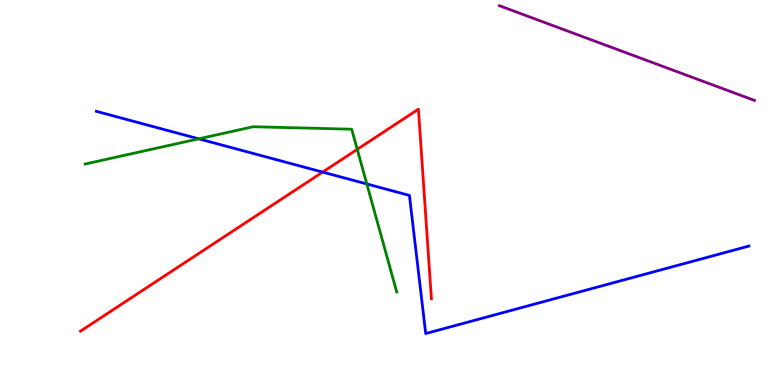[{'lines': ['blue', 'red'], 'intersections': [{'x': 4.16, 'y': 5.53}]}, {'lines': ['green', 'red'], 'intersections': [{'x': 4.61, 'y': 6.12}]}, {'lines': ['purple', 'red'], 'intersections': []}, {'lines': ['blue', 'green'], 'intersections': [{'x': 2.56, 'y': 6.39}, {'x': 4.73, 'y': 5.22}]}, {'lines': ['blue', 'purple'], 'intersections': []}, {'lines': ['green', 'purple'], 'intersections': []}]